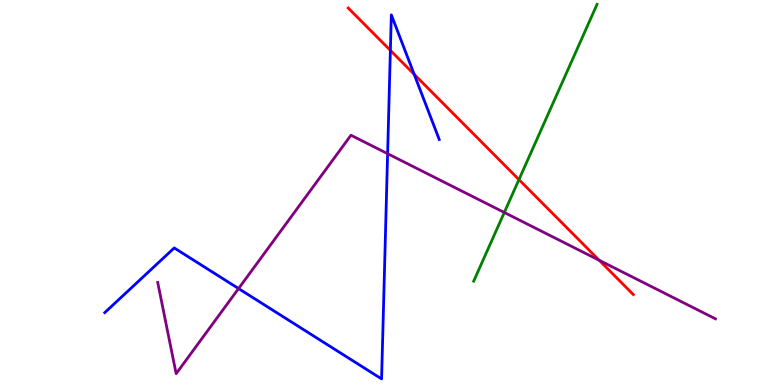[{'lines': ['blue', 'red'], 'intersections': [{'x': 5.04, 'y': 8.69}, {'x': 5.34, 'y': 8.07}]}, {'lines': ['green', 'red'], 'intersections': [{'x': 6.7, 'y': 5.33}]}, {'lines': ['purple', 'red'], 'intersections': [{'x': 7.73, 'y': 3.24}]}, {'lines': ['blue', 'green'], 'intersections': []}, {'lines': ['blue', 'purple'], 'intersections': [{'x': 3.08, 'y': 2.5}, {'x': 5.0, 'y': 6.01}]}, {'lines': ['green', 'purple'], 'intersections': [{'x': 6.51, 'y': 4.48}]}]